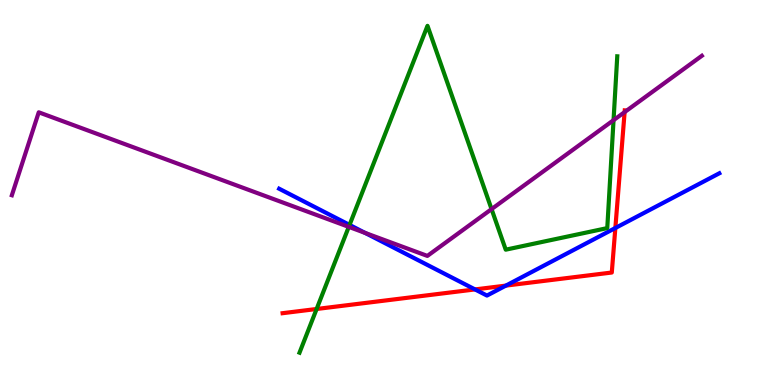[{'lines': ['blue', 'red'], 'intersections': [{'x': 6.13, 'y': 2.48}, {'x': 6.53, 'y': 2.58}, {'x': 7.94, 'y': 4.08}]}, {'lines': ['green', 'red'], 'intersections': [{'x': 4.09, 'y': 1.97}]}, {'lines': ['purple', 'red'], 'intersections': [{'x': 8.06, 'y': 7.09}]}, {'lines': ['blue', 'green'], 'intersections': [{'x': 4.51, 'y': 4.16}]}, {'lines': ['blue', 'purple'], 'intersections': [{'x': 4.71, 'y': 3.95}]}, {'lines': ['green', 'purple'], 'intersections': [{'x': 4.5, 'y': 4.11}, {'x': 6.34, 'y': 4.57}, {'x': 7.92, 'y': 6.88}]}]